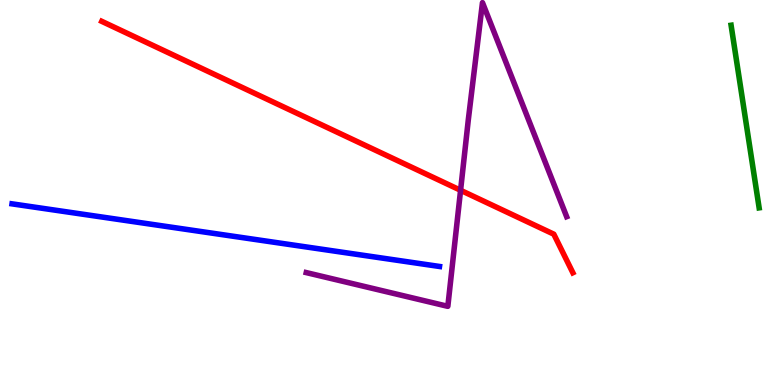[{'lines': ['blue', 'red'], 'intersections': []}, {'lines': ['green', 'red'], 'intersections': []}, {'lines': ['purple', 'red'], 'intersections': [{'x': 5.94, 'y': 5.06}]}, {'lines': ['blue', 'green'], 'intersections': []}, {'lines': ['blue', 'purple'], 'intersections': []}, {'lines': ['green', 'purple'], 'intersections': []}]